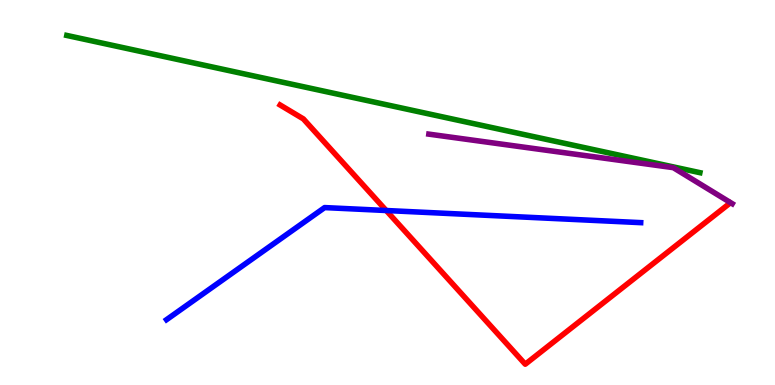[{'lines': ['blue', 'red'], 'intersections': [{'x': 4.98, 'y': 4.53}]}, {'lines': ['green', 'red'], 'intersections': []}, {'lines': ['purple', 'red'], 'intersections': []}, {'lines': ['blue', 'green'], 'intersections': []}, {'lines': ['blue', 'purple'], 'intersections': []}, {'lines': ['green', 'purple'], 'intersections': []}]